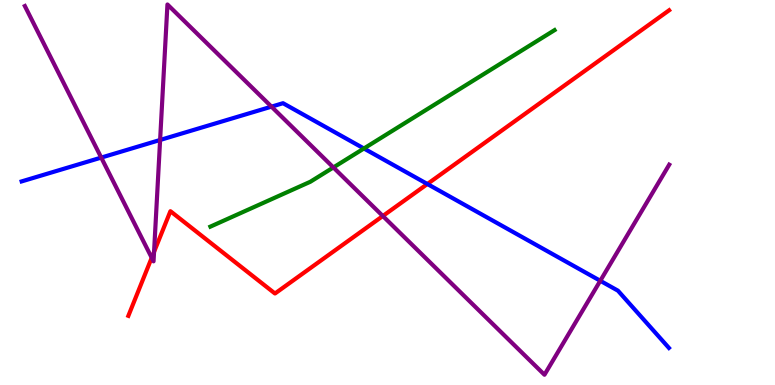[{'lines': ['blue', 'red'], 'intersections': [{'x': 5.51, 'y': 5.22}]}, {'lines': ['green', 'red'], 'intersections': []}, {'lines': ['purple', 'red'], 'intersections': [{'x': 1.96, 'y': 3.31}, {'x': 1.99, 'y': 3.46}, {'x': 4.94, 'y': 4.39}]}, {'lines': ['blue', 'green'], 'intersections': [{'x': 4.7, 'y': 6.14}]}, {'lines': ['blue', 'purple'], 'intersections': [{'x': 1.31, 'y': 5.91}, {'x': 2.07, 'y': 6.36}, {'x': 3.5, 'y': 7.23}, {'x': 7.75, 'y': 2.71}]}, {'lines': ['green', 'purple'], 'intersections': [{'x': 4.3, 'y': 5.65}]}]